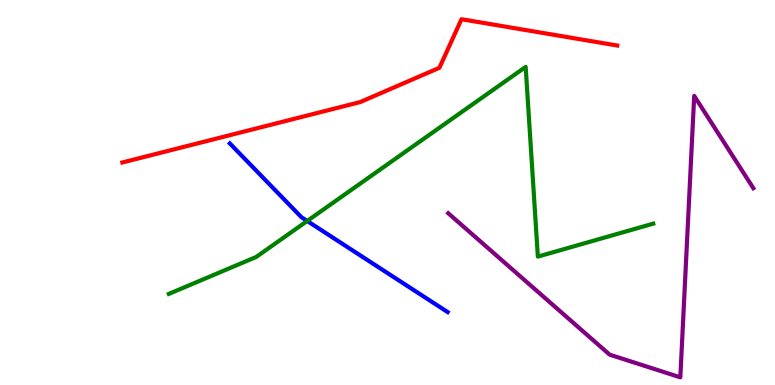[{'lines': ['blue', 'red'], 'intersections': []}, {'lines': ['green', 'red'], 'intersections': []}, {'lines': ['purple', 'red'], 'intersections': []}, {'lines': ['blue', 'green'], 'intersections': [{'x': 3.96, 'y': 4.26}]}, {'lines': ['blue', 'purple'], 'intersections': []}, {'lines': ['green', 'purple'], 'intersections': []}]